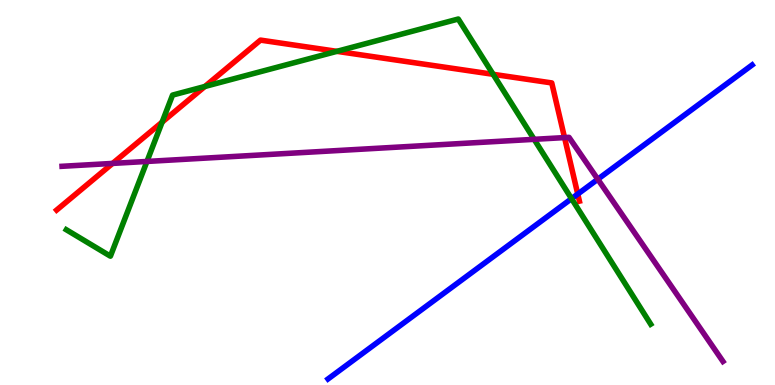[{'lines': ['blue', 'red'], 'intersections': [{'x': 7.45, 'y': 4.96}]}, {'lines': ['green', 'red'], 'intersections': [{'x': 2.09, 'y': 6.83}, {'x': 2.64, 'y': 7.75}, {'x': 4.35, 'y': 8.67}, {'x': 6.36, 'y': 8.07}]}, {'lines': ['purple', 'red'], 'intersections': [{'x': 1.45, 'y': 5.76}, {'x': 7.28, 'y': 6.43}]}, {'lines': ['blue', 'green'], 'intersections': [{'x': 7.37, 'y': 4.84}]}, {'lines': ['blue', 'purple'], 'intersections': [{'x': 7.71, 'y': 5.34}]}, {'lines': ['green', 'purple'], 'intersections': [{'x': 1.9, 'y': 5.81}, {'x': 6.89, 'y': 6.38}]}]